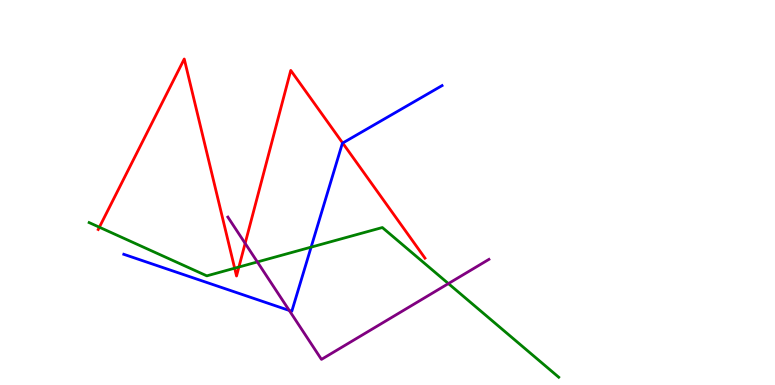[{'lines': ['blue', 'red'], 'intersections': [{'x': 4.42, 'y': 6.28}]}, {'lines': ['green', 'red'], 'intersections': [{'x': 1.28, 'y': 4.1}, {'x': 3.03, 'y': 3.03}, {'x': 3.08, 'y': 3.06}]}, {'lines': ['purple', 'red'], 'intersections': [{'x': 3.16, 'y': 3.68}]}, {'lines': ['blue', 'green'], 'intersections': [{'x': 4.01, 'y': 3.58}]}, {'lines': ['blue', 'purple'], 'intersections': [{'x': 3.73, 'y': 1.94}]}, {'lines': ['green', 'purple'], 'intersections': [{'x': 3.32, 'y': 3.2}, {'x': 5.79, 'y': 2.63}]}]